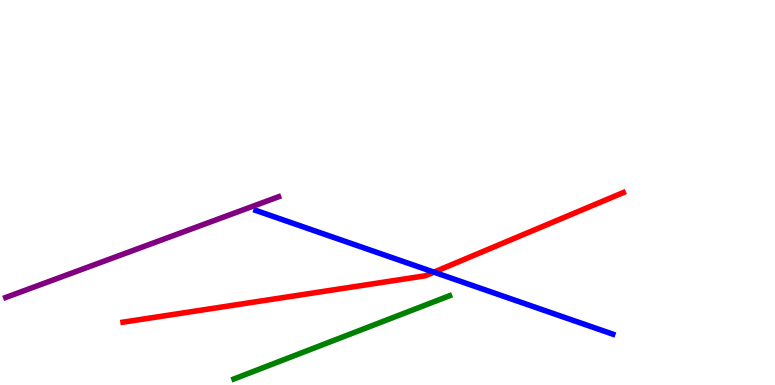[{'lines': ['blue', 'red'], 'intersections': [{'x': 5.6, 'y': 2.93}]}, {'lines': ['green', 'red'], 'intersections': []}, {'lines': ['purple', 'red'], 'intersections': []}, {'lines': ['blue', 'green'], 'intersections': []}, {'lines': ['blue', 'purple'], 'intersections': []}, {'lines': ['green', 'purple'], 'intersections': []}]